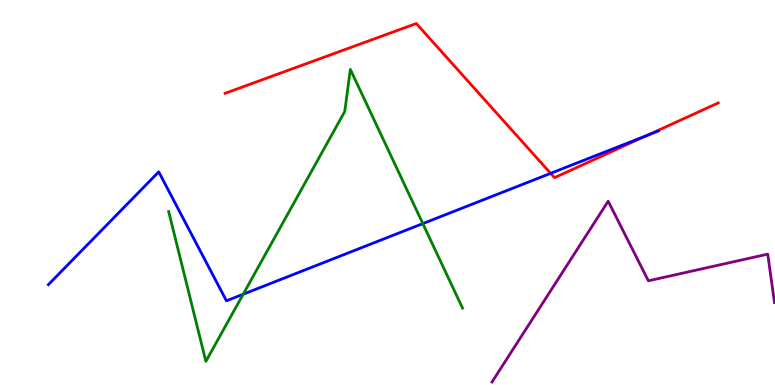[{'lines': ['blue', 'red'], 'intersections': [{'x': 7.1, 'y': 5.5}, {'x': 8.34, 'y': 6.48}]}, {'lines': ['green', 'red'], 'intersections': []}, {'lines': ['purple', 'red'], 'intersections': []}, {'lines': ['blue', 'green'], 'intersections': [{'x': 3.14, 'y': 2.36}, {'x': 5.46, 'y': 4.19}]}, {'lines': ['blue', 'purple'], 'intersections': []}, {'lines': ['green', 'purple'], 'intersections': []}]